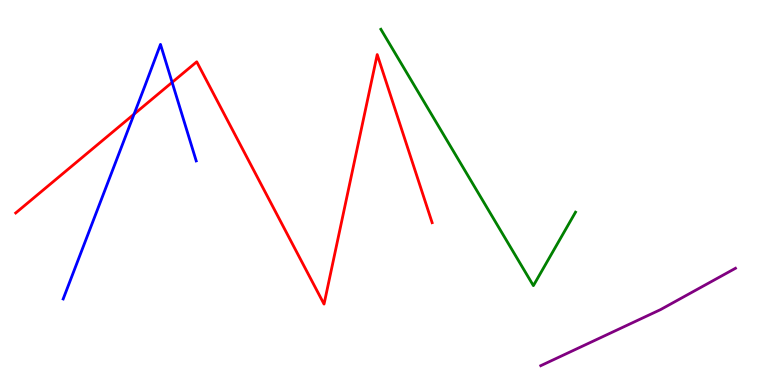[{'lines': ['blue', 'red'], 'intersections': [{'x': 1.73, 'y': 7.04}, {'x': 2.22, 'y': 7.86}]}, {'lines': ['green', 'red'], 'intersections': []}, {'lines': ['purple', 'red'], 'intersections': []}, {'lines': ['blue', 'green'], 'intersections': []}, {'lines': ['blue', 'purple'], 'intersections': []}, {'lines': ['green', 'purple'], 'intersections': []}]